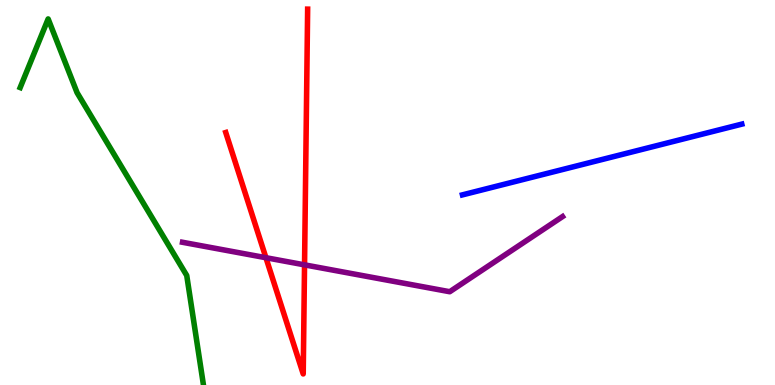[{'lines': ['blue', 'red'], 'intersections': []}, {'lines': ['green', 'red'], 'intersections': []}, {'lines': ['purple', 'red'], 'intersections': [{'x': 3.43, 'y': 3.31}, {'x': 3.93, 'y': 3.12}]}, {'lines': ['blue', 'green'], 'intersections': []}, {'lines': ['blue', 'purple'], 'intersections': []}, {'lines': ['green', 'purple'], 'intersections': []}]